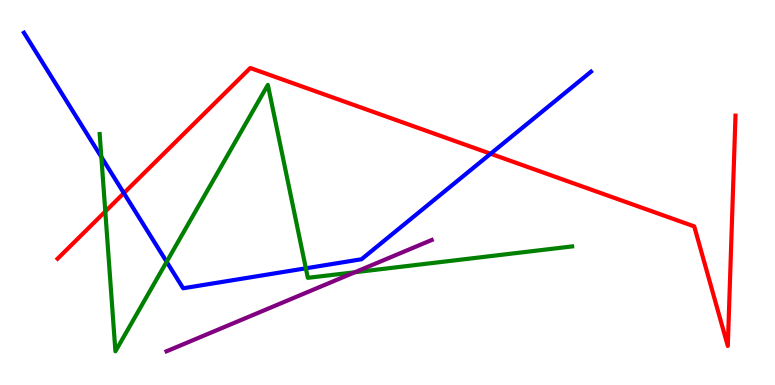[{'lines': ['blue', 'red'], 'intersections': [{'x': 1.6, 'y': 4.98}, {'x': 6.33, 'y': 6.01}]}, {'lines': ['green', 'red'], 'intersections': [{'x': 1.36, 'y': 4.51}]}, {'lines': ['purple', 'red'], 'intersections': []}, {'lines': ['blue', 'green'], 'intersections': [{'x': 1.31, 'y': 5.92}, {'x': 2.15, 'y': 3.2}, {'x': 3.95, 'y': 3.03}]}, {'lines': ['blue', 'purple'], 'intersections': []}, {'lines': ['green', 'purple'], 'intersections': [{'x': 4.58, 'y': 2.93}]}]